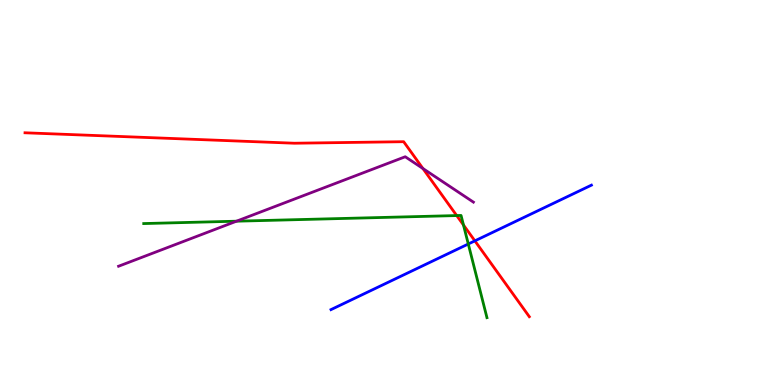[{'lines': ['blue', 'red'], 'intersections': [{'x': 6.13, 'y': 3.74}]}, {'lines': ['green', 'red'], 'intersections': [{'x': 5.89, 'y': 4.4}, {'x': 5.98, 'y': 4.16}]}, {'lines': ['purple', 'red'], 'intersections': [{'x': 5.46, 'y': 5.62}]}, {'lines': ['blue', 'green'], 'intersections': [{'x': 6.04, 'y': 3.66}]}, {'lines': ['blue', 'purple'], 'intersections': []}, {'lines': ['green', 'purple'], 'intersections': [{'x': 3.05, 'y': 4.25}]}]